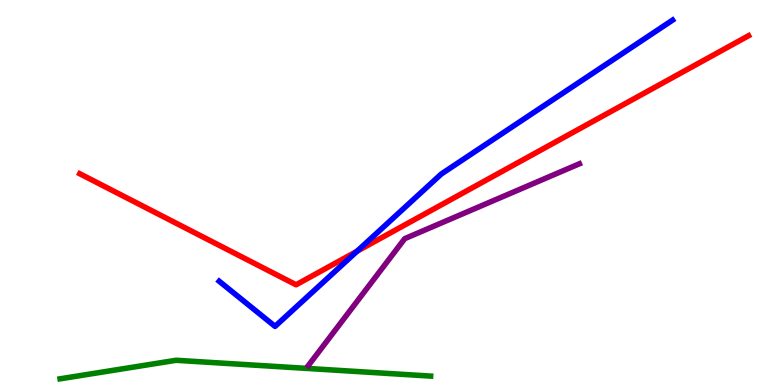[{'lines': ['blue', 'red'], 'intersections': [{'x': 4.61, 'y': 3.47}]}, {'lines': ['green', 'red'], 'intersections': []}, {'lines': ['purple', 'red'], 'intersections': []}, {'lines': ['blue', 'green'], 'intersections': []}, {'lines': ['blue', 'purple'], 'intersections': []}, {'lines': ['green', 'purple'], 'intersections': []}]